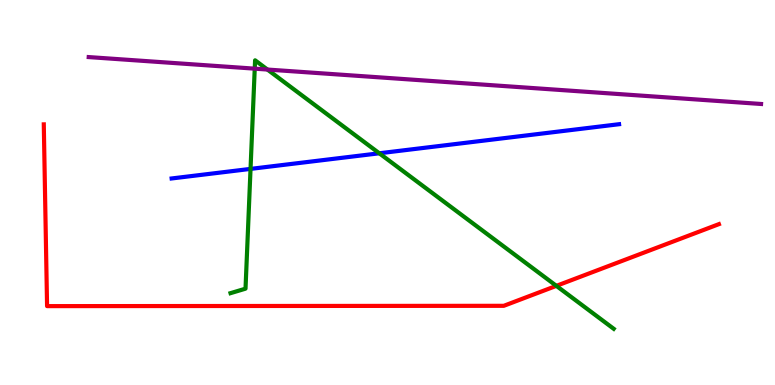[{'lines': ['blue', 'red'], 'intersections': []}, {'lines': ['green', 'red'], 'intersections': [{'x': 7.18, 'y': 2.58}]}, {'lines': ['purple', 'red'], 'intersections': []}, {'lines': ['blue', 'green'], 'intersections': [{'x': 3.23, 'y': 5.61}, {'x': 4.89, 'y': 6.02}]}, {'lines': ['blue', 'purple'], 'intersections': []}, {'lines': ['green', 'purple'], 'intersections': [{'x': 3.29, 'y': 8.22}, {'x': 3.45, 'y': 8.19}]}]